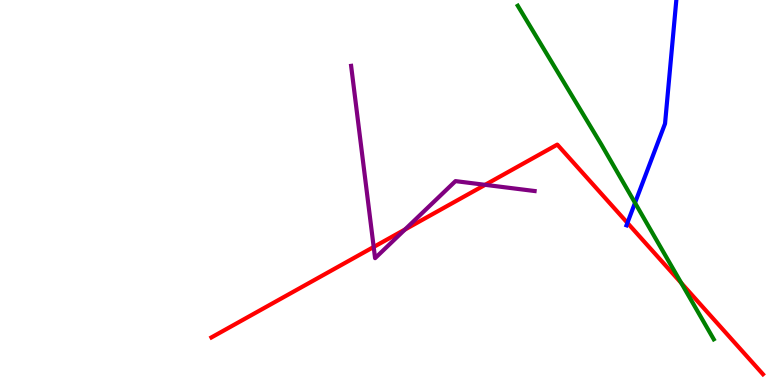[{'lines': ['blue', 'red'], 'intersections': [{'x': 8.1, 'y': 4.21}]}, {'lines': ['green', 'red'], 'intersections': [{'x': 8.79, 'y': 2.65}]}, {'lines': ['purple', 'red'], 'intersections': [{'x': 4.82, 'y': 3.59}, {'x': 5.23, 'y': 4.04}, {'x': 6.26, 'y': 5.2}]}, {'lines': ['blue', 'green'], 'intersections': [{'x': 8.19, 'y': 4.73}]}, {'lines': ['blue', 'purple'], 'intersections': []}, {'lines': ['green', 'purple'], 'intersections': []}]